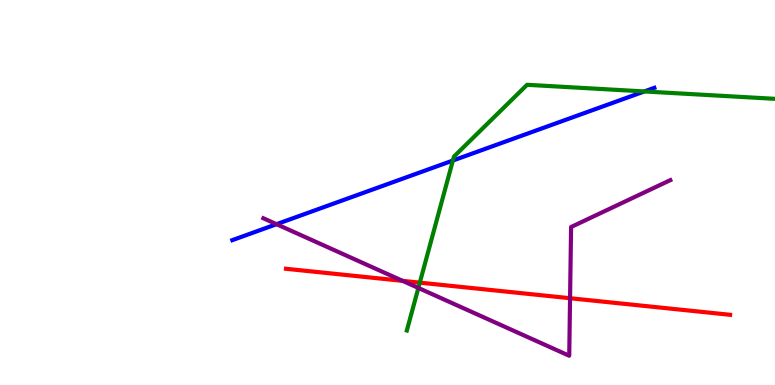[{'lines': ['blue', 'red'], 'intersections': []}, {'lines': ['green', 'red'], 'intersections': [{'x': 5.42, 'y': 2.66}]}, {'lines': ['purple', 'red'], 'intersections': [{'x': 5.2, 'y': 2.7}, {'x': 7.36, 'y': 2.25}]}, {'lines': ['blue', 'green'], 'intersections': [{'x': 5.84, 'y': 5.83}, {'x': 8.31, 'y': 7.62}]}, {'lines': ['blue', 'purple'], 'intersections': [{'x': 3.57, 'y': 4.18}]}, {'lines': ['green', 'purple'], 'intersections': [{'x': 5.4, 'y': 2.52}]}]